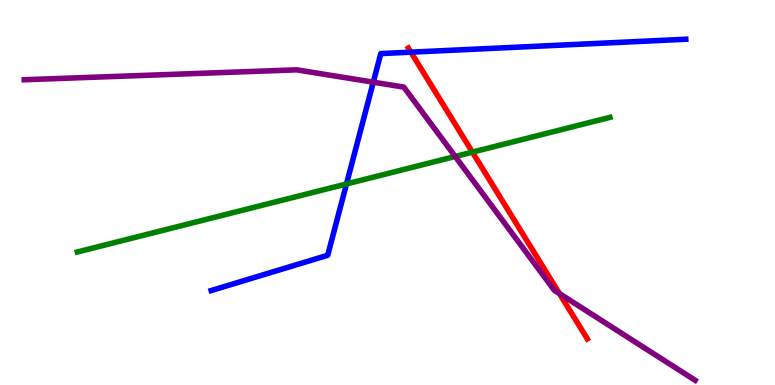[{'lines': ['blue', 'red'], 'intersections': [{'x': 5.3, 'y': 8.64}]}, {'lines': ['green', 'red'], 'intersections': [{'x': 6.1, 'y': 6.05}]}, {'lines': ['purple', 'red'], 'intersections': [{'x': 7.22, 'y': 2.37}]}, {'lines': ['blue', 'green'], 'intersections': [{'x': 4.47, 'y': 5.22}]}, {'lines': ['blue', 'purple'], 'intersections': [{'x': 4.82, 'y': 7.87}]}, {'lines': ['green', 'purple'], 'intersections': [{'x': 5.87, 'y': 5.94}]}]